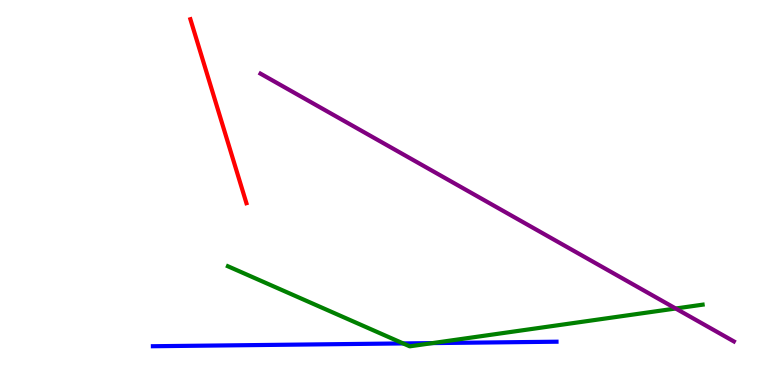[{'lines': ['blue', 'red'], 'intersections': []}, {'lines': ['green', 'red'], 'intersections': []}, {'lines': ['purple', 'red'], 'intersections': []}, {'lines': ['blue', 'green'], 'intersections': [{'x': 5.2, 'y': 1.08}, {'x': 5.58, 'y': 1.09}]}, {'lines': ['blue', 'purple'], 'intersections': []}, {'lines': ['green', 'purple'], 'intersections': [{'x': 8.72, 'y': 1.99}]}]